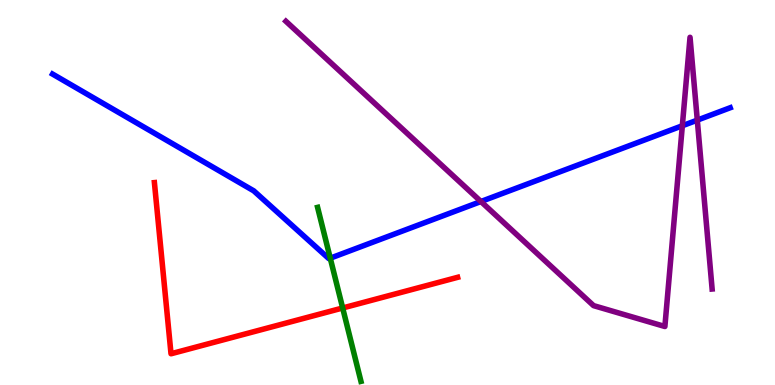[{'lines': ['blue', 'red'], 'intersections': []}, {'lines': ['green', 'red'], 'intersections': [{'x': 4.42, 'y': 2.0}]}, {'lines': ['purple', 'red'], 'intersections': []}, {'lines': ['blue', 'green'], 'intersections': [{'x': 4.26, 'y': 3.29}]}, {'lines': ['blue', 'purple'], 'intersections': [{'x': 6.21, 'y': 4.77}, {'x': 8.8, 'y': 6.73}, {'x': 9.0, 'y': 6.88}]}, {'lines': ['green', 'purple'], 'intersections': []}]